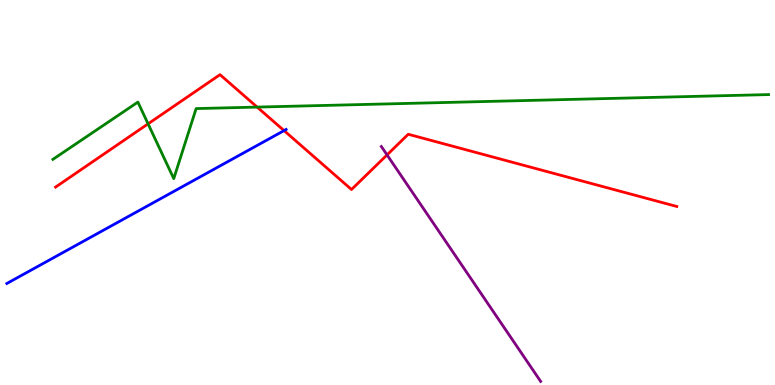[{'lines': ['blue', 'red'], 'intersections': [{'x': 3.67, 'y': 6.61}]}, {'lines': ['green', 'red'], 'intersections': [{'x': 1.91, 'y': 6.78}, {'x': 3.32, 'y': 7.22}]}, {'lines': ['purple', 'red'], 'intersections': [{'x': 4.99, 'y': 5.98}]}, {'lines': ['blue', 'green'], 'intersections': []}, {'lines': ['blue', 'purple'], 'intersections': []}, {'lines': ['green', 'purple'], 'intersections': []}]